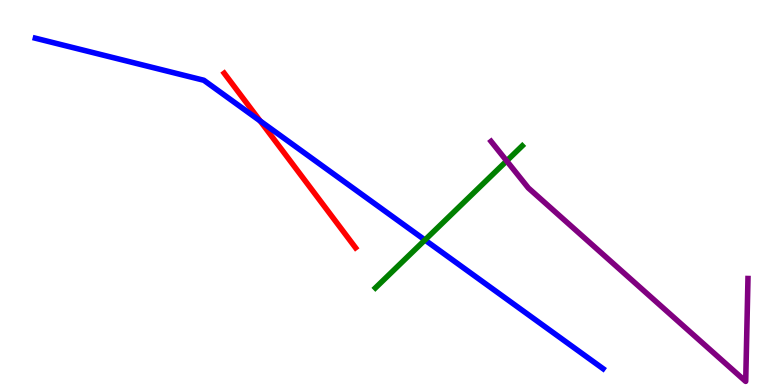[{'lines': ['blue', 'red'], 'intersections': [{'x': 3.36, 'y': 6.86}]}, {'lines': ['green', 'red'], 'intersections': []}, {'lines': ['purple', 'red'], 'intersections': []}, {'lines': ['blue', 'green'], 'intersections': [{'x': 5.48, 'y': 3.77}]}, {'lines': ['blue', 'purple'], 'intersections': []}, {'lines': ['green', 'purple'], 'intersections': [{'x': 6.54, 'y': 5.82}]}]